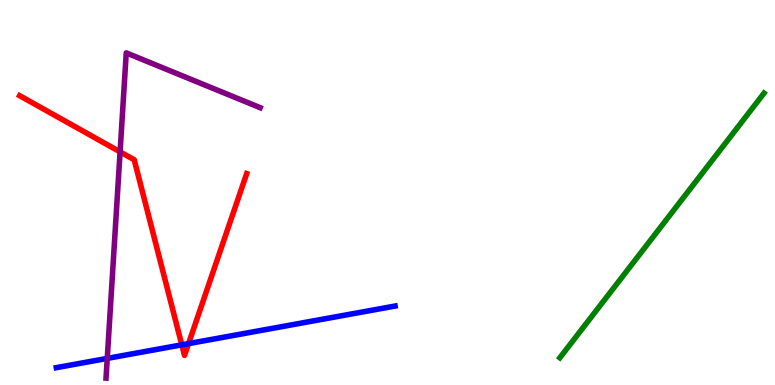[{'lines': ['blue', 'red'], 'intersections': [{'x': 2.35, 'y': 1.04}, {'x': 2.43, 'y': 1.08}]}, {'lines': ['green', 'red'], 'intersections': []}, {'lines': ['purple', 'red'], 'intersections': [{'x': 1.55, 'y': 6.06}]}, {'lines': ['blue', 'green'], 'intersections': []}, {'lines': ['blue', 'purple'], 'intersections': [{'x': 1.38, 'y': 0.691}]}, {'lines': ['green', 'purple'], 'intersections': []}]